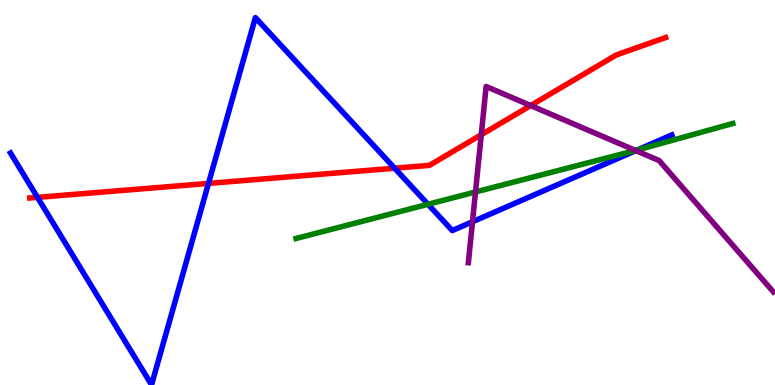[{'lines': ['blue', 'red'], 'intersections': [{'x': 0.484, 'y': 4.87}, {'x': 2.69, 'y': 5.24}, {'x': 5.09, 'y': 5.63}]}, {'lines': ['green', 'red'], 'intersections': []}, {'lines': ['purple', 'red'], 'intersections': [{'x': 6.21, 'y': 6.5}, {'x': 6.85, 'y': 7.26}]}, {'lines': ['blue', 'green'], 'intersections': [{'x': 5.52, 'y': 4.69}, {'x': 8.22, 'y': 6.1}]}, {'lines': ['blue', 'purple'], 'intersections': [{'x': 6.1, 'y': 4.24}, {'x': 8.2, 'y': 6.09}]}, {'lines': ['green', 'purple'], 'intersections': [{'x': 6.14, 'y': 5.01}, {'x': 8.2, 'y': 6.09}]}]